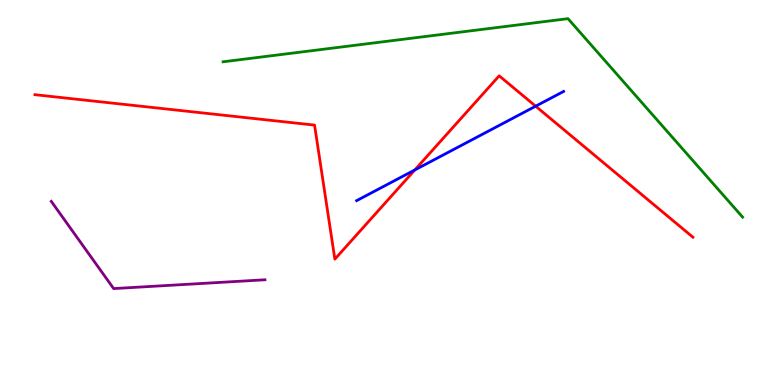[{'lines': ['blue', 'red'], 'intersections': [{'x': 5.35, 'y': 5.59}, {'x': 6.91, 'y': 7.24}]}, {'lines': ['green', 'red'], 'intersections': []}, {'lines': ['purple', 'red'], 'intersections': []}, {'lines': ['blue', 'green'], 'intersections': []}, {'lines': ['blue', 'purple'], 'intersections': []}, {'lines': ['green', 'purple'], 'intersections': []}]